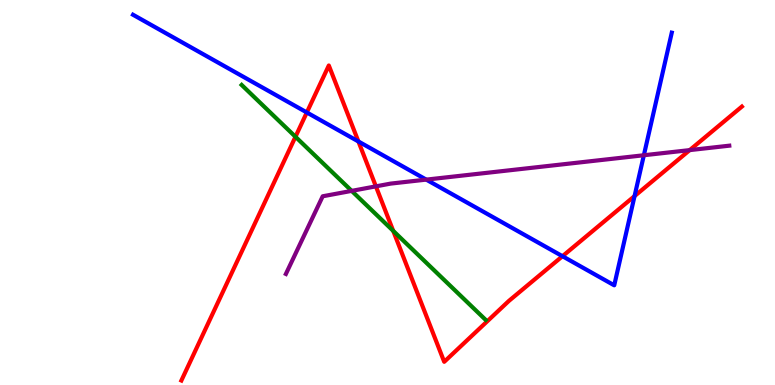[{'lines': ['blue', 'red'], 'intersections': [{'x': 3.96, 'y': 7.08}, {'x': 4.62, 'y': 6.33}, {'x': 7.26, 'y': 3.35}, {'x': 8.19, 'y': 4.91}]}, {'lines': ['green', 'red'], 'intersections': [{'x': 3.81, 'y': 6.45}, {'x': 5.07, 'y': 4.0}]}, {'lines': ['purple', 'red'], 'intersections': [{'x': 4.85, 'y': 5.16}, {'x': 8.9, 'y': 6.1}]}, {'lines': ['blue', 'green'], 'intersections': []}, {'lines': ['blue', 'purple'], 'intersections': [{'x': 5.5, 'y': 5.33}, {'x': 8.31, 'y': 5.97}]}, {'lines': ['green', 'purple'], 'intersections': [{'x': 4.54, 'y': 5.04}]}]